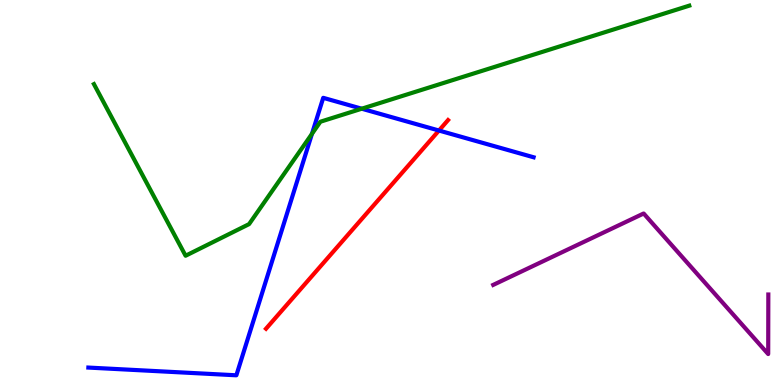[{'lines': ['blue', 'red'], 'intersections': [{'x': 5.66, 'y': 6.61}]}, {'lines': ['green', 'red'], 'intersections': []}, {'lines': ['purple', 'red'], 'intersections': []}, {'lines': ['blue', 'green'], 'intersections': [{'x': 4.03, 'y': 6.52}, {'x': 4.67, 'y': 7.18}]}, {'lines': ['blue', 'purple'], 'intersections': []}, {'lines': ['green', 'purple'], 'intersections': []}]